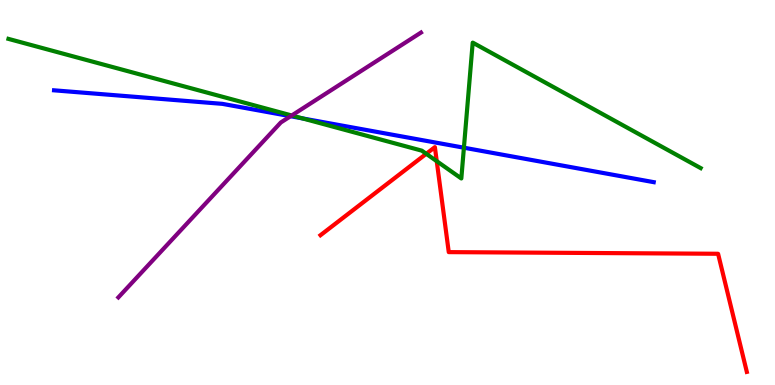[{'lines': ['blue', 'red'], 'intersections': []}, {'lines': ['green', 'red'], 'intersections': [{'x': 5.5, 'y': 6.01}, {'x': 5.64, 'y': 5.81}]}, {'lines': ['purple', 'red'], 'intersections': []}, {'lines': ['blue', 'green'], 'intersections': [{'x': 3.9, 'y': 6.92}, {'x': 5.99, 'y': 6.16}]}, {'lines': ['blue', 'purple'], 'intersections': [{'x': 3.75, 'y': 6.98}]}, {'lines': ['green', 'purple'], 'intersections': [{'x': 3.76, 'y': 7.0}]}]